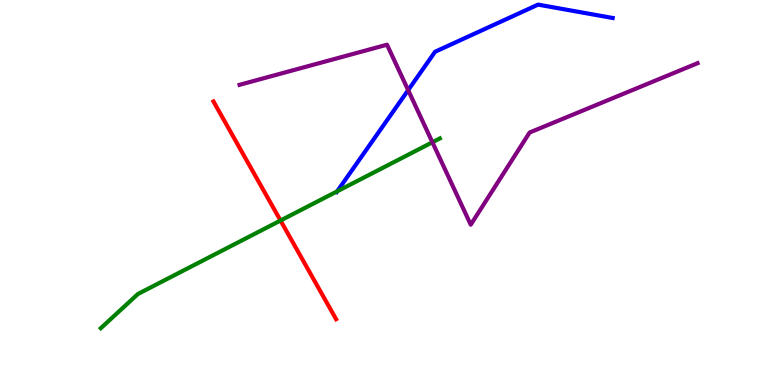[{'lines': ['blue', 'red'], 'intersections': []}, {'lines': ['green', 'red'], 'intersections': [{'x': 3.62, 'y': 4.27}]}, {'lines': ['purple', 'red'], 'intersections': []}, {'lines': ['blue', 'green'], 'intersections': [{'x': 4.35, 'y': 5.03}]}, {'lines': ['blue', 'purple'], 'intersections': [{'x': 5.27, 'y': 7.66}]}, {'lines': ['green', 'purple'], 'intersections': [{'x': 5.58, 'y': 6.3}]}]